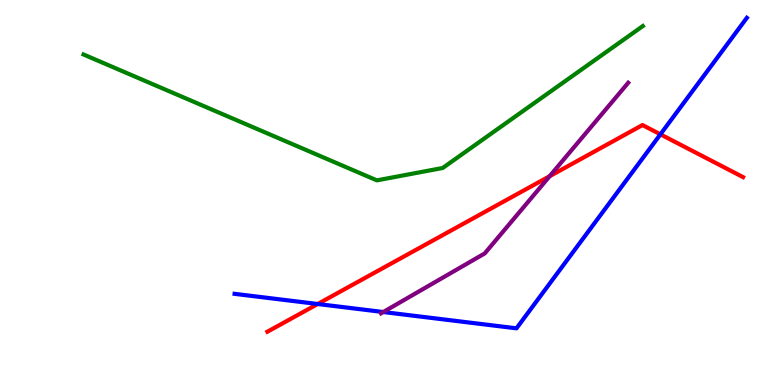[{'lines': ['blue', 'red'], 'intersections': [{'x': 4.1, 'y': 2.1}, {'x': 8.52, 'y': 6.51}]}, {'lines': ['green', 'red'], 'intersections': []}, {'lines': ['purple', 'red'], 'intersections': [{'x': 7.09, 'y': 5.42}]}, {'lines': ['blue', 'green'], 'intersections': []}, {'lines': ['blue', 'purple'], 'intersections': [{'x': 4.95, 'y': 1.9}]}, {'lines': ['green', 'purple'], 'intersections': []}]